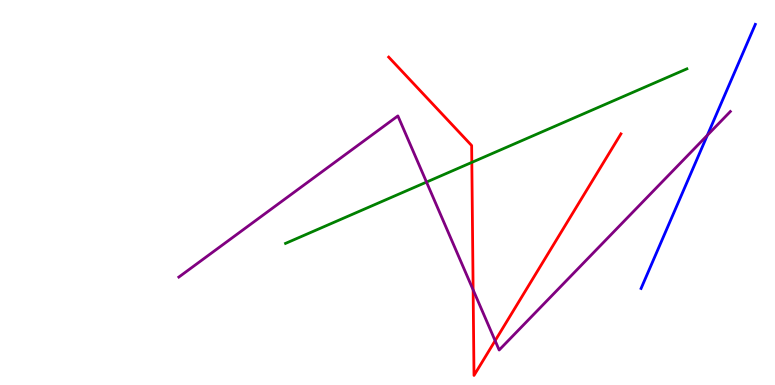[{'lines': ['blue', 'red'], 'intersections': []}, {'lines': ['green', 'red'], 'intersections': [{'x': 6.09, 'y': 5.78}]}, {'lines': ['purple', 'red'], 'intersections': [{'x': 6.1, 'y': 2.47}, {'x': 6.39, 'y': 1.15}]}, {'lines': ['blue', 'green'], 'intersections': []}, {'lines': ['blue', 'purple'], 'intersections': [{'x': 9.13, 'y': 6.49}]}, {'lines': ['green', 'purple'], 'intersections': [{'x': 5.5, 'y': 5.27}]}]